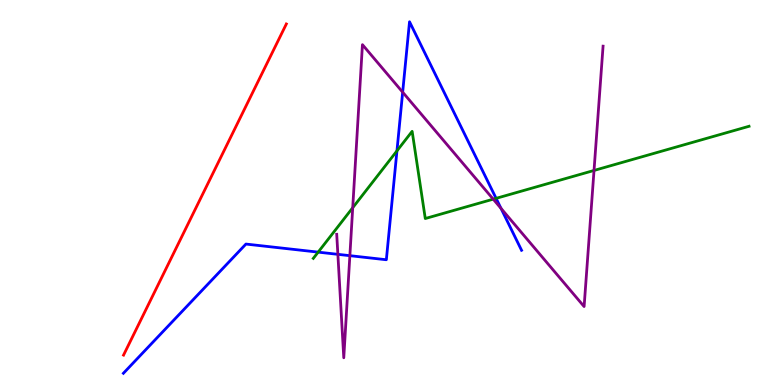[{'lines': ['blue', 'red'], 'intersections': []}, {'lines': ['green', 'red'], 'intersections': []}, {'lines': ['purple', 'red'], 'intersections': []}, {'lines': ['blue', 'green'], 'intersections': [{'x': 4.11, 'y': 3.45}, {'x': 5.12, 'y': 6.08}, {'x': 6.4, 'y': 4.85}]}, {'lines': ['blue', 'purple'], 'intersections': [{'x': 4.36, 'y': 3.39}, {'x': 4.51, 'y': 3.36}, {'x': 5.2, 'y': 7.61}, {'x': 6.46, 'y': 4.59}]}, {'lines': ['green', 'purple'], 'intersections': [{'x': 4.55, 'y': 4.6}, {'x': 6.36, 'y': 4.83}, {'x': 7.66, 'y': 5.57}]}]